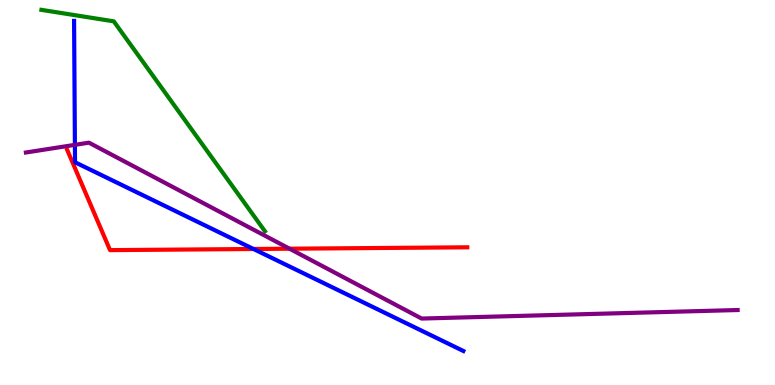[{'lines': ['blue', 'red'], 'intersections': [{'x': 3.27, 'y': 3.53}]}, {'lines': ['green', 'red'], 'intersections': []}, {'lines': ['purple', 'red'], 'intersections': [{'x': 3.74, 'y': 3.54}]}, {'lines': ['blue', 'green'], 'intersections': []}, {'lines': ['blue', 'purple'], 'intersections': [{'x': 0.967, 'y': 6.24}]}, {'lines': ['green', 'purple'], 'intersections': []}]